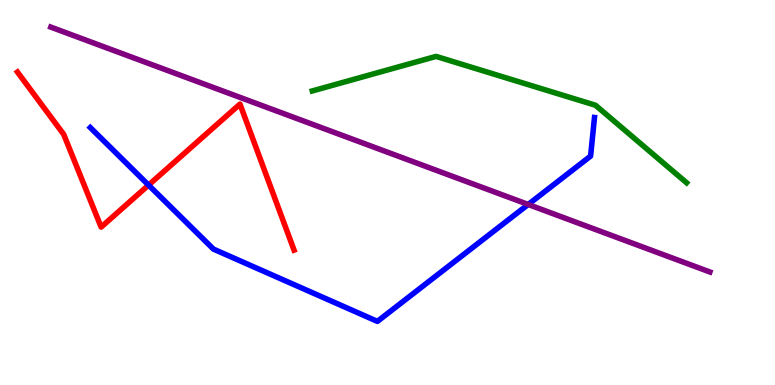[{'lines': ['blue', 'red'], 'intersections': [{'x': 1.92, 'y': 5.19}]}, {'lines': ['green', 'red'], 'intersections': []}, {'lines': ['purple', 'red'], 'intersections': []}, {'lines': ['blue', 'green'], 'intersections': []}, {'lines': ['blue', 'purple'], 'intersections': [{'x': 6.82, 'y': 4.69}]}, {'lines': ['green', 'purple'], 'intersections': []}]